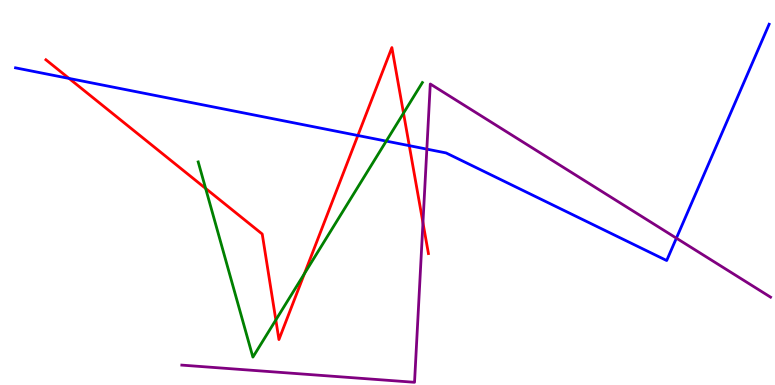[{'lines': ['blue', 'red'], 'intersections': [{'x': 0.891, 'y': 7.96}, {'x': 4.62, 'y': 6.48}, {'x': 5.28, 'y': 6.22}]}, {'lines': ['green', 'red'], 'intersections': [{'x': 2.65, 'y': 5.11}, {'x': 3.56, 'y': 1.69}, {'x': 3.93, 'y': 2.89}, {'x': 5.21, 'y': 7.06}]}, {'lines': ['purple', 'red'], 'intersections': [{'x': 5.46, 'y': 4.22}]}, {'lines': ['blue', 'green'], 'intersections': [{'x': 4.98, 'y': 6.33}]}, {'lines': ['blue', 'purple'], 'intersections': [{'x': 5.51, 'y': 6.13}, {'x': 8.73, 'y': 3.81}]}, {'lines': ['green', 'purple'], 'intersections': []}]